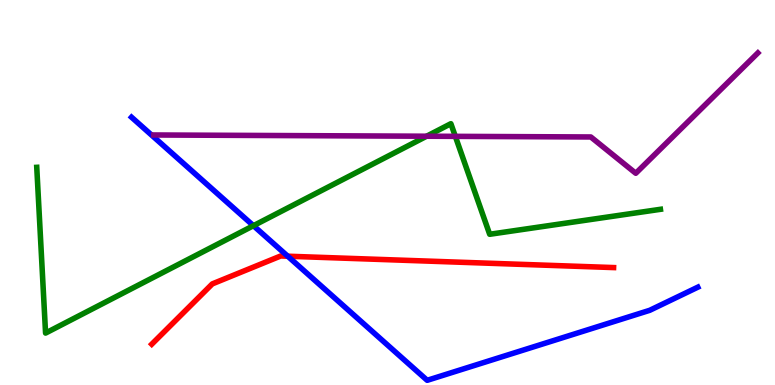[{'lines': ['blue', 'red'], 'intersections': [{'x': 3.71, 'y': 3.35}]}, {'lines': ['green', 'red'], 'intersections': []}, {'lines': ['purple', 'red'], 'intersections': []}, {'lines': ['blue', 'green'], 'intersections': [{'x': 3.27, 'y': 4.14}]}, {'lines': ['blue', 'purple'], 'intersections': []}, {'lines': ['green', 'purple'], 'intersections': [{'x': 5.5, 'y': 6.46}, {'x': 5.88, 'y': 6.46}]}]